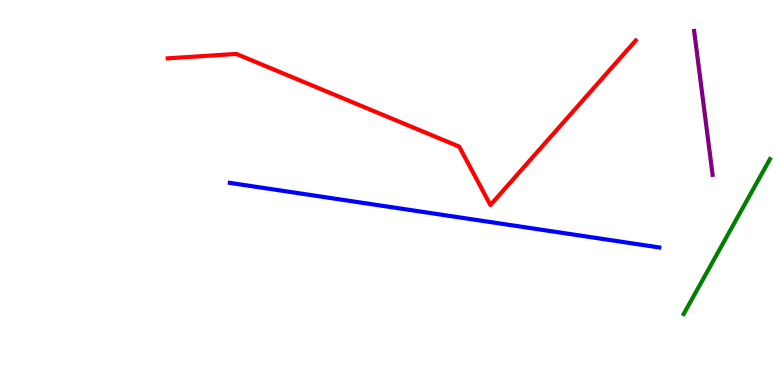[{'lines': ['blue', 'red'], 'intersections': []}, {'lines': ['green', 'red'], 'intersections': []}, {'lines': ['purple', 'red'], 'intersections': []}, {'lines': ['blue', 'green'], 'intersections': []}, {'lines': ['blue', 'purple'], 'intersections': []}, {'lines': ['green', 'purple'], 'intersections': []}]